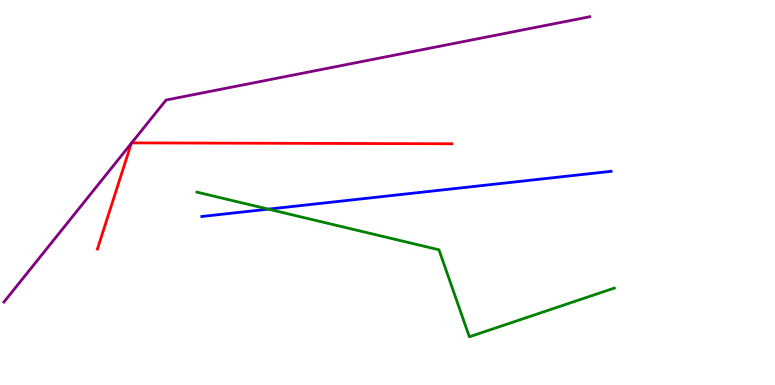[{'lines': ['blue', 'red'], 'intersections': []}, {'lines': ['green', 'red'], 'intersections': []}, {'lines': ['purple', 'red'], 'intersections': [{'x': 1.69, 'y': 6.28}, {'x': 1.7, 'y': 6.29}]}, {'lines': ['blue', 'green'], 'intersections': [{'x': 3.46, 'y': 4.57}]}, {'lines': ['blue', 'purple'], 'intersections': []}, {'lines': ['green', 'purple'], 'intersections': []}]